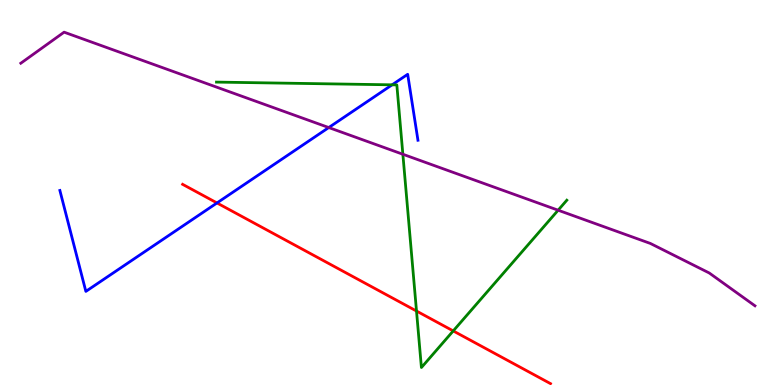[{'lines': ['blue', 'red'], 'intersections': [{'x': 2.8, 'y': 4.73}]}, {'lines': ['green', 'red'], 'intersections': [{'x': 5.37, 'y': 1.92}, {'x': 5.85, 'y': 1.4}]}, {'lines': ['purple', 'red'], 'intersections': []}, {'lines': ['blue', 'green'], 'intersections': [{'x': 5.06, 'y': 7.8}]}, {'lines': ['blue', 'purple'], 'intersections': [{'x': 4.24, 'y': 6.69}]}, {'lines': ['green', 'purple'], 'intersections': [{'x': 5.2, 'y': 5.99}, {'x': 7.2, 'y': 4.54}]}]